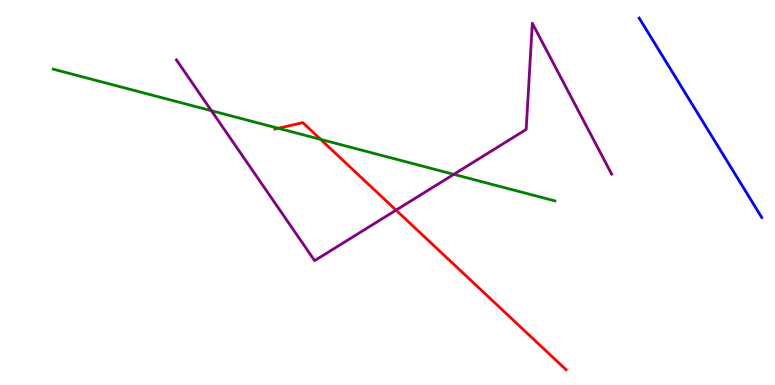[{'lines': ['blue', 'red'], 'intersections': []}, {'lines': ['green', 'red'], 'intersections': [{'x': 3.59, 'y': 6.67}, {'x': 4.14, 'y': 6.38}]}, {'lines': ['purple', 'red'], 'intersections': [{'x': 5.11, 'y': 4.54}]}, {'lines': ['blue', 'green'], 'intersections': []}, {'lines': ['blue', 'purple'], 'intersections': []}, {'lines': ['green', 'purple'], 'intersections': [{'x': 2.73, 'y': 7.12}, {'x': 5.86, 'y': 5.47}]}]